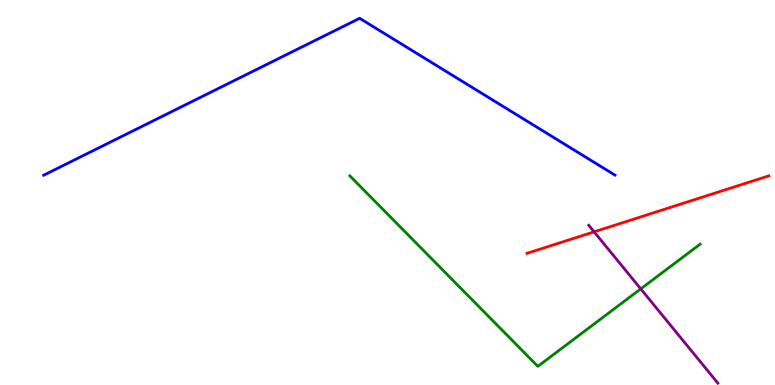[{'lines': ['blue', 'red'], 'intersections': []}, {'lines': ['green', 'red'], 'intersections': []}, {'lines': ['purple', 'red'], 'intersections': [{'x': 7.67, 'y': 3.98}]}, {'lines': ['blue', 'green'], 'intersections': []}, {'lines': ['blue', 'purple'], 'intersections': []}, {'lines': ['green', 'purple'], 'intersections': [{'x': 8.27, 'y': 2.5}]}]